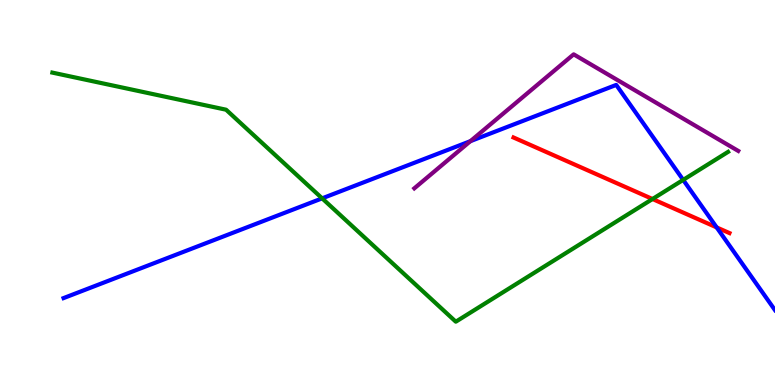[{'lines': ['blue', 'red'], 'intersections': [{'x': 9.25, 'y': 4.09}]}, {'lines': ['green', 'red'], 'intersections': [{'x': 8.42, 'y': 4.83}]}, {'lines': ['purple', 'red'], 'intersections': []}, {'lines': ['blue', 'green'], 'intersections': [{'x': 4.16, 'y': 4.85}, {'x': 8.82, 'y': 5.33}]}, {'lines': ['blue', 'purple'], 'intersections': [{'x': 6.07, 'y': 6.33}]}, {'lines': ['green', 'purple'], 'intersections': []}]